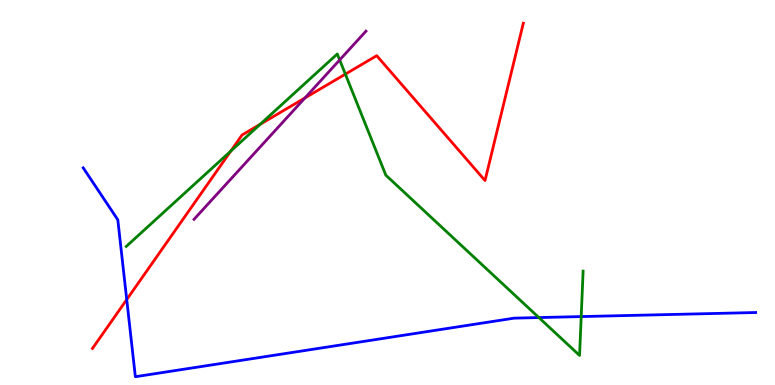[{'lines': ['blue', 'red'], 'intersections': [{'x': 1.64, 'y': 2.22}]}, {'lines': ['green', 'red'], 'intersections': [{'x': 2.98, 'y': 6.07}, {'x': 3.36, 'y': 6.77}, {'x': 4.46, 'y': 8.07}]}, {'lines': ['purple', 'red'], 'intersections': [{'x': 3.93, 'y': 7.46}]}, {'lines': ['blue', 'green'], 'intersections': [{'x': 6.95, 'y': 1.75}, {'x': 7.5, 'y': 1.78}]}, {'lines': ['blue', 'purple'], 'intersections': []}, {'lines': ['green', 'purple'], 'intersections': [{'x': 4.38, 'y': 8.44}]}]